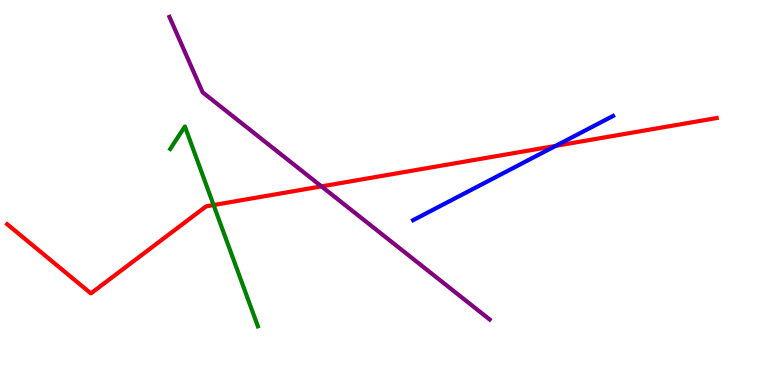[{'lines': ['blue', 'red'], 'intersections': [{'x': 7.17, 'y': 6.21}]}, {'lines': ['green', 'red'], 'intersections': [{'x': 2.76, 'y': 4.67}]}, {'lines': ['purple', 'red'], 'intersections': [{'x': 4.15, 'y': 5.16}]}, {'lines': ['blue', 'green'], 'intersections': []}, {'lines': ['blue', 'purple'], 'intersections': []}, {'lines': ['green', 'purple'], 'intersections': []}]